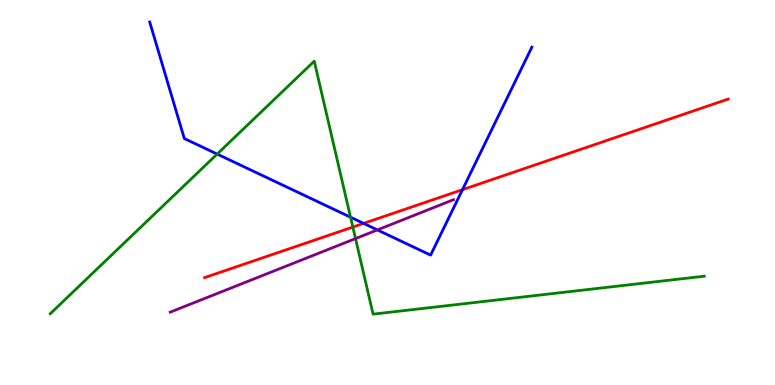[{'lines': ['blue', 'red'], 'intersections': [{'x': 4.69, 'y': 4.2}, {'x': 5.97, 'y': 5.07}]}, {'lines': ['green', 'red'], 'intersections': [{'x': 4.55, 'y': 4.1}]}, {'lines': ['purple', 'red'], 'intersections': []}, {'lines': ['blue', 'green'], 'intersections': [{'x': 2.8, 'y': 6.0}, {'x': 4.52, 'y': 4.36}]}, {'lines': ['blue', 'purple'], 'intersections': [{'x': 4.87, 'y': 4.03}]}, {'lines': ['green', 'purple'], 'intersections': [{'x': 4.59, 'y': 3.8}]}]